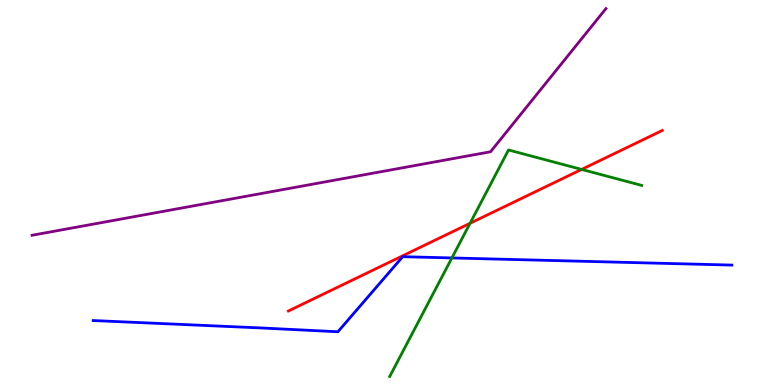[{'lines': ['blue', 'red'], 'intersections': []}, {'lines': ['green', 'red'], 'intersections': [{'x': 6.07, 'y': 4.2}, {'x': 7.5, 'y': 5.6}]}, {'lines': ['purple', 'red'], 'intersections': []}, {'lines': ['blue', 'green'], 'intersections': [{'x': 5.83, 'y': 3.3}]}, {'lines': ['blue', 'purple'], 'intersections': []}, {'lines': ['green', 'purple'], 'intersections': []}]